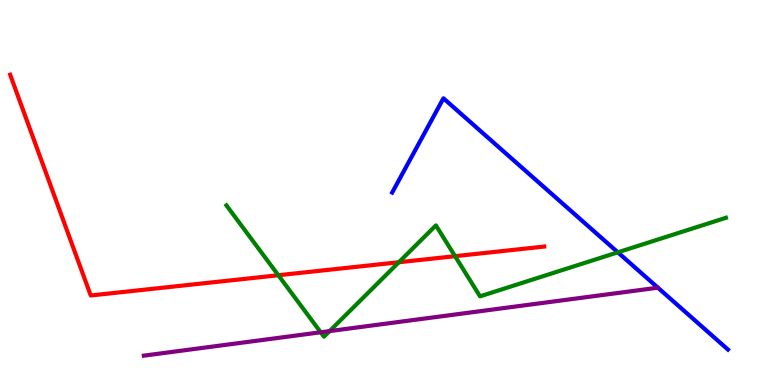[{'lines': ['blue', 'red'], 'intersections': []}, {'lines': ['green', 'red'], 'intersections': [{'x': 3.59, 'y': 2.85}, {'x': 5.15, 'y': 3.19}, {'x': 5.87, 'y': 3.35}]}, {'lines': ['purple', 'red'], 'intersections': []}, {'lines': ['blue', 'green'], 'intersections': [{'x': 7.97, 'y': 3.45}]}, {'lines': ['blue', 'purple'], 'intersections': []}, {'lines': ['green', 'purple'], 'intersections': [{'x': 4.14, 'y': 1.37}, {'x': 4.25, 'y': 1.4}]}]